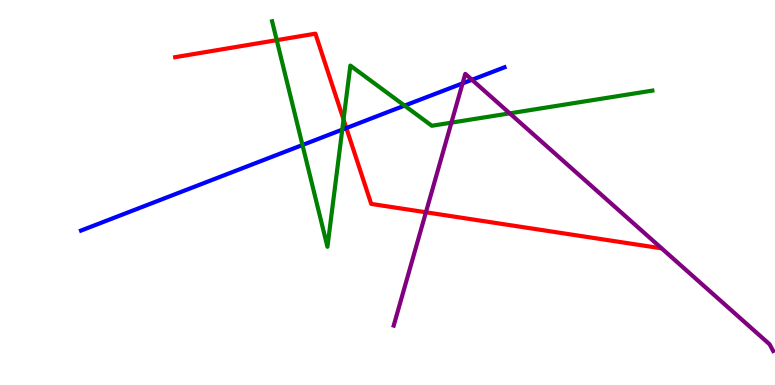[{'lines': ['blue', 'red'], 'intersections': [{'x': 4.47, 'y': 6.67}]}, {'lines': ['green', 'red'], 'intersections': [{'x': 3.57, 'y': 8.96}, {'x': 4.43, 'y': 6.9}]}, {'lines': ['purple', 'red'], 'intersections': [{'x': 5.5, 'y': 4.49}]}, {'lines': ['blue', 'green'], 'intersections': [{'x': 3.9, 'y': 6.23}, {'x': 4.42, 'y': 6.63}, {'x': 5.22, 'y': 7.26}]}, {'lines': ['blue', 'purple'], 'intersections': [{'x': 5.97, 'y': 7.83}, {'x': 6.09, 'y': 7.93}]}, {'lines': ['green', 'purple'], 'intersections': [{'x': 5.82, 'y': 6.81}, {'x': 6.58, 'y': 7.06}]}]